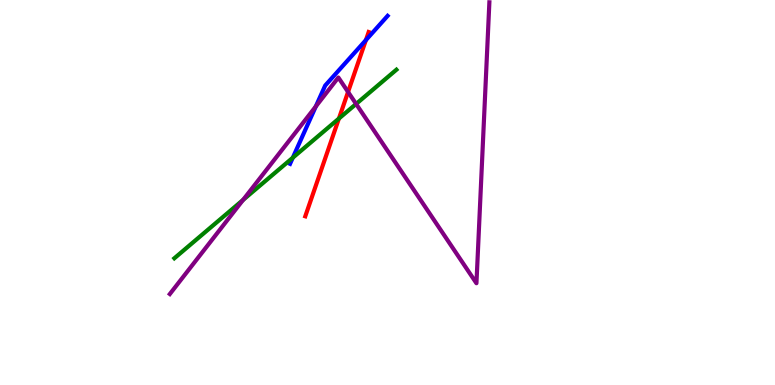[{'lines': ['blue', 'red'], 'intersections': [{'x': 4.72, 'y': 8.96}]}, {'lines': ['green', 'red'], 'intersections': [{'x': 4.37, 'y': 6.92}]}, {'lines': ['purple', 'red'], 'intersections': [{'x': 4.49, 'y': 7.61}]}, {'lines': ['blue', 'green'], 'intersections': [{'x': 3.78, 'y': 5.9}]}, {'lines': ['blue', 'purple'], 'intersections': [{'x': 4.07, 'y': 7.24}]}, {'lines': ['green', 'purple'], 'intersections': [{'x': 3.14, 'y': 4.81}, {'x': 4.59, 'y': 7.3}]}]